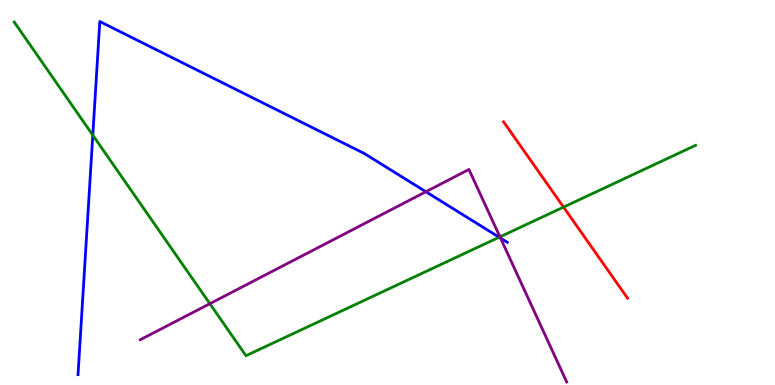[{'lines': ['blue', 'red'], 'intersections': []}, {'lines': ['green', 'red'], 'intersections': [{'x': 7.27, 'y': 4.62}]}, {'lines': ['purple', 'red'], 'intersections': []}, {'lines': ['blue', 'green'], 'intersections': [{'x': 1.2, 'y': 6.49}, {'x': 6.44, 'y': 3.84}]}, {'lines': ['blue', 'purple'], 'intersections': [{'x': 5.5, 'y': 5.02}, {'x': 6.46, 'y': 3.82}]}, {'lines': ['green', 'purple'], 'intersections': [{'x': 2.71, 'y': 2.11}, {'x': 6.45, 'y': 3.85}]}]